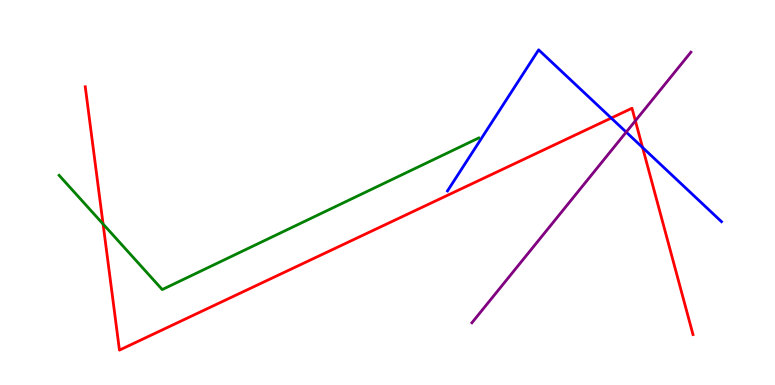[{'lines': ['blue', 'red'], 'intersections': [{'x': 7.89, 'y': 6.93}, {'x': 8.29, 'y': 6.17}]}, {'lines': ['green', 'red'], 'intersections': [{'x': 1.33, 'y': 4.18}]}, {'lines': ['purple', 'red'], 'intersections': [{'x': 8.2, 'y': 6.86}]}, {'lines': ['blue', 'green'], 'intersections': []}, {'lines': ['blue', 'purple'], 'intersections': [{'x': 8.08, 'y': 6.57}]}, {'lines': ['green', 'purple'], 'intersections': []}]